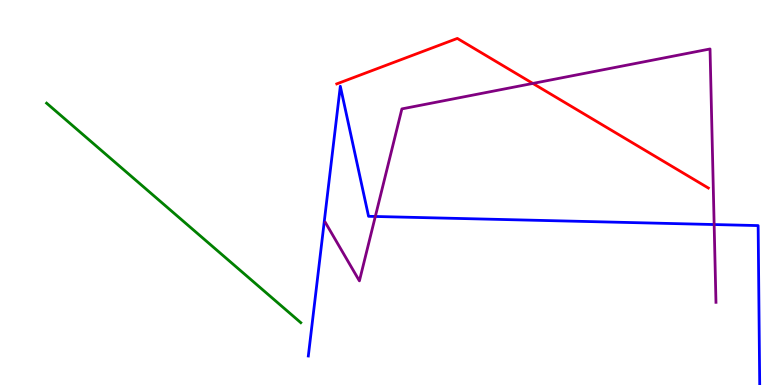[{'lines': ['blue', 'red'], 'intersections': []}, {'lines': ['green', 'red'], 'intersections': []}, {'lines': ['purple', 'red'], 'intersections': [{'x': 6.88, 'y': 7.83}]}, {'lines': ['blue', 'green'], 'intersections': []}, {'lines': ['blue', 'purple'], 'intersections': [{'x': 4.84, 'y': 4.38}, {'x': 9.21, 'y': 4.17}]}, {'lines': ['green', 'purple'], 'intersections': []}]